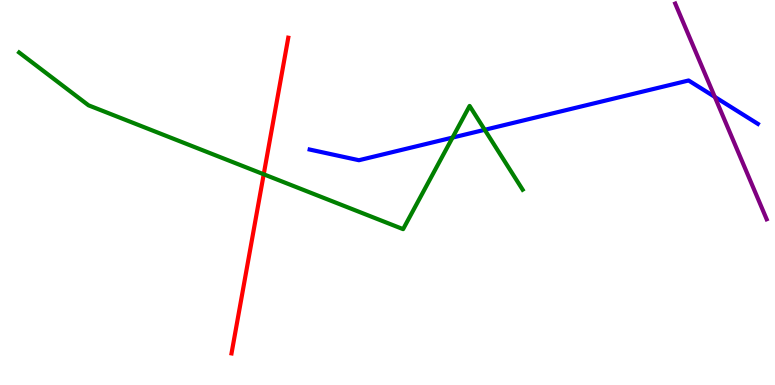[{'lines': ['blue', 'red'], 'intersections': []}, {'lines': ['green', 'red'], 'intersections': [{'x': 3.4, 'y': 5.47}]}, {'lines': ['purple', 'red'], 'intersections': []}, {'lines': ['blue', 'green'], 'intersections': [{'x': 5.84, 'y': 6.43}, {'x': 6.25, 'y': 6.63}]}, {'lines': ['blue', 'purple'], 'intersections': [{'x': 9.22, 'y': 7.48}]}, {'lines': ['green', 'purple'], 'intersections': []}]